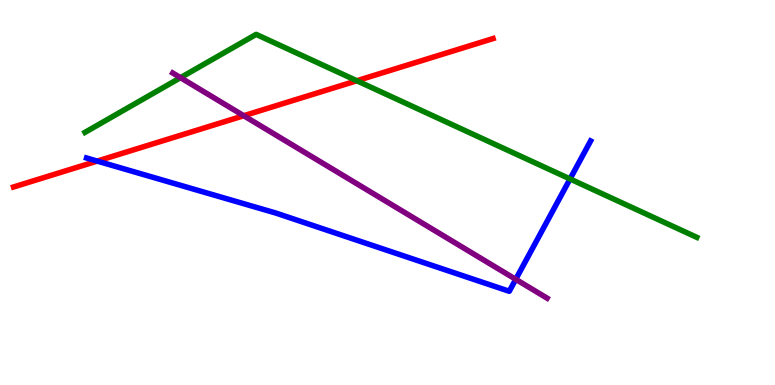[{'lines': ['blue', 'red'], 'intersections': [{'x': 1.25, 'y': 5.82}]}, {'lines': ['green', 'red'], 'intersections': [{'x': 4.6, 'y': 7.9}]}, {'lines': ['purple', 'red'], 'intersections': [{'x': 3.15, 'y': 6.99}]}, {'lines': ['blue', 'green'], 'intersections': [{'x': 7.36, 'y': 5.35}]}, {'lines': ['blue', 'purple'], 'intersections': [{'x': 6.65, 'y': 2.75}]}, {'lines': ['green', 'purple'], 'intersections': [{'x': 2.33, 'y': 7.98}]}]